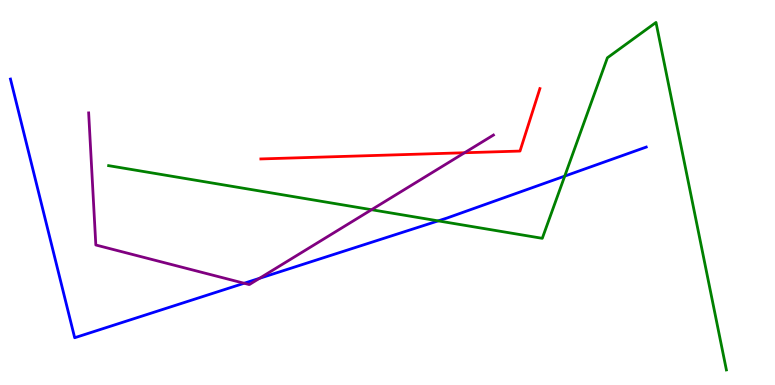[{'lines': ['blue', 'red'], 'intersections': []}, {'lines': ['green', 'red'], 'intersections': []}, {'lines': ['purple', 'red'], 'intersections': [{'x': 5.99, 'y': 6.03}]}, {'lines': ['blue', 'green'], 'intersections': [{'x': 5.65, 'y': 4.26}, {'x': 7.29, 'y': 5.43}]}, {'lines': ['blue', 'purple'], 'intersections': [{'x': 3.15, 'y': 2.64}, {'x': 3.35, 'y': 2.77}]}, {'lines': ['green', 'purple'], 'intersections': [{'x': 4.79, 'y': 4.55}]}]